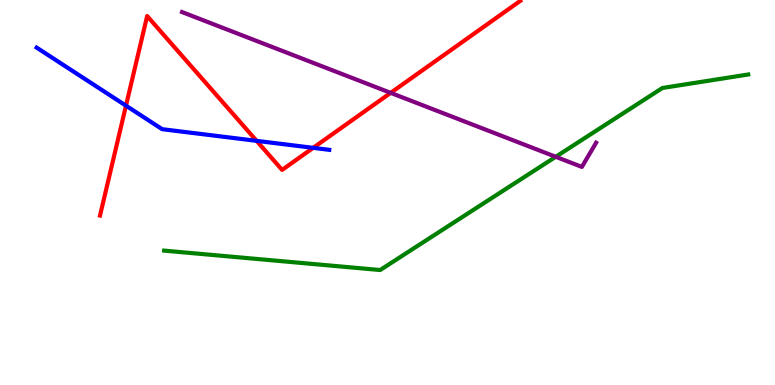[{'lines': ['blue', 'red'], 'intersections': [{'x': 1.63, 'y': 7.26}, {'x': 3.31, 'y': 6.34}, {'x': 4.04, 'y': 6.16}]}, {'lines': ['green', 'red'], 'intersections': []}, {'lines': ['purple', 'red'], 'intersections': [{'x': 5.04, 'y': 7.59}]}, {'lines': ['blue', 'green'], 'intersections': []}, {'lines': ['blue', 'purple'], 'intersections': []}, {'lines': ['green', 'purple'], 'intersections': [{'x': 7.17, 'y': 5.93}]}]